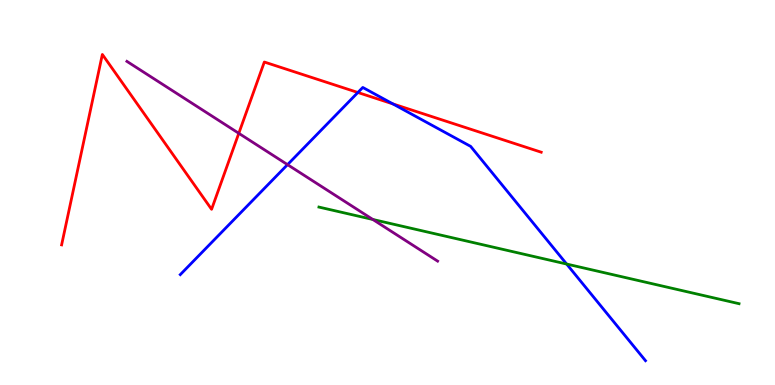[{'lines': ['blue', 'red'], 'intersections': [{'x': 4.62, 'y': 7.6}, {'x': 5.07, 'y': 7.3}]}, {'lines': ['green', 'red'], 'intersections': []}, {'lines': ['purple', 'red'], 'intersections': [{'x': 3.08, 'y': 6.54}]}, {'lines': ['blue', 'green'], 'intersections': [{'x': 7.31, 'y': 3.14}]}, {'lines': ['blue', 'purple'], 'intersections': [{'x': 3.71, 'y': 5.72}]}, {'lines': ['green', 'purple'], 'intersections': [{'x': 4.81, 'y': 4.3}]}]